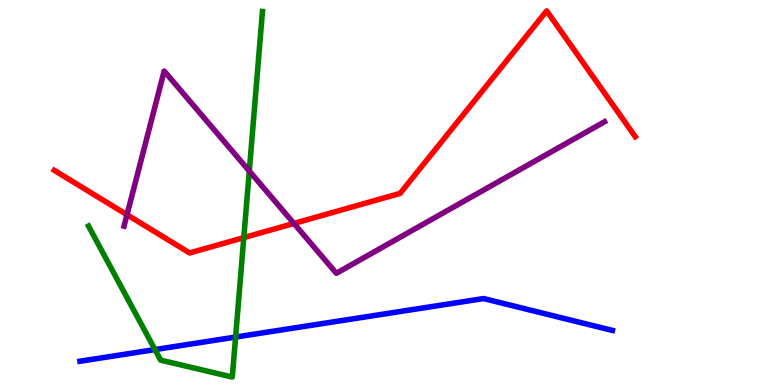[{'lines': ['blue', 'red'], 'intersections': []}, {'lines': ['green', 'red'], 'intersections': [{'x': 3.15, 'y': 3.83}]}, {'lines': ['purple', 'red'], 'intersections': [{'x': 1.64, 'y': 4.42}, {'x': 3.79, 'y': 4.2}]}, {'lines': ['blue', 'green'], 'intersections': [{'x': 2.0, 'y': 0.92}, {'x': 3.04, 'y': 1.25}]}, {'lines': ['blue', 'purple'], 'intersections': []}, {'lines': ['green', 'purple'], 'intersections': [{'x': 3.22, 'y': 5.56}]}]